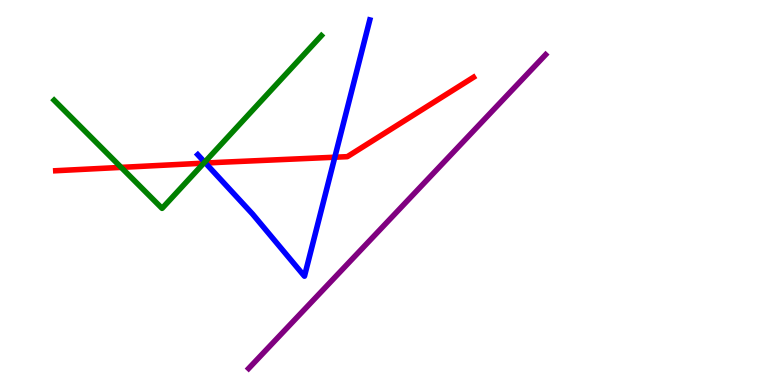[{'lines': ['blue', 'red'], 'intersections': [{'x': 2.65, 'y': 5.76}, {'x': 4.32, 'y': 5.92}]}, {'lines': ['green', 'red'], 'intersections': [{'x': 1.56, 'y': 5.65}, {'x': 2.63, 'y': 5.76}]}, {'lines': ['purple', 'red'], 'intersections': []}, {'lines': ['blue', 'green'], 'intersections': [{'x': 2.64, 'y': 5.79}]}, {'lines': ['blue', 'purple'], 'intersections': []}, {'lines': ['green', 'purple'], 'intersections': []}]